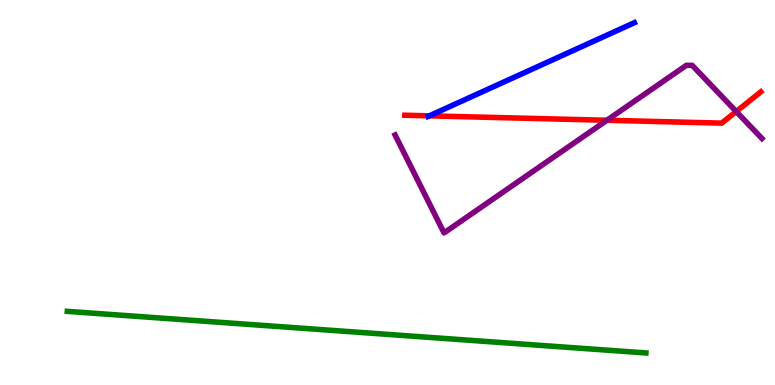[{'lines': ['blue', 'red'], 'intersections': [{'x': 5.54, 'y': 6.99}]}, {'lines': ['green', 'red'], 'intersections': []}, {'lines': ['purple', 'red'], 'intersections': [{'x': 7.83, 'y': 6.88}, {'x': 9.5, 'y': 7.1}]}, {'lines': ['blue', 'green'], 'intersections': []}, {'lines': ['blue', 'purple'], 'intersections': []}, {'lines': ['green', 'purple'], 'intersections': []}]